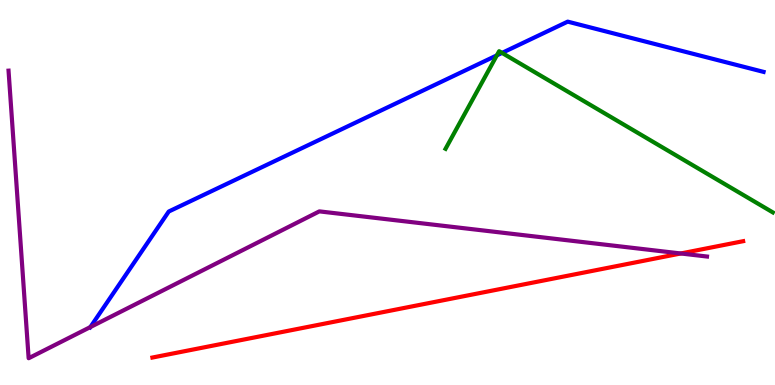[{'lines': ['blue', 'red'], 'intersections': []}, {'lines': ['green', 'red'], 'intersections': []}, {'lines': ['purple', 'red'], 'intersections': [{'x': 8.78, 'y': 3.42}]}, {'lines': ['blue', 'green'], 'intersections': [{'x': 6.41, 'y': 8.56}, {'x': 6.48, 'y': 8.63}]}, {'lines': ['blue', 'purple'], 'intersections': [{'x': 1.17, 'y': 1.5}]}, {'lines': ['green', 'purple'], 'intersections': []}]